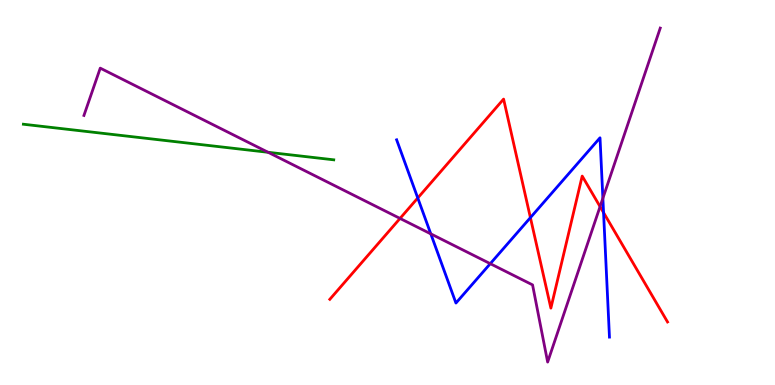[{'lines': ['blue', 'red'], 'intersections': [{'x': 5.39, 'y': 4.86}, {'x': 6.84, 'y': 4.35}, {'x': 7.79, 'y': 4.48}]}, {'lines': ['green', 'red'], 'intersections': []}, {'lines': ['purple', 'red'], 'intersections': [{'x': 5.16, 'y': 4.33}, {'x': 7.74, 'y': 4.63}]}, {'lines': ['blue', 'green'], 'intersections': []}, {'lines': ['blue', 'purple'], 'intersections': [{'x': 5.56, 'y': 3.93}, {'x': 6.33, 'y': 3.15}, {'x': 7.78, 'y': 4.85}]}, {'lines': ['green', 'purple'], 'intersections': [{'x': 3.46, 'y': 6.04}]}]